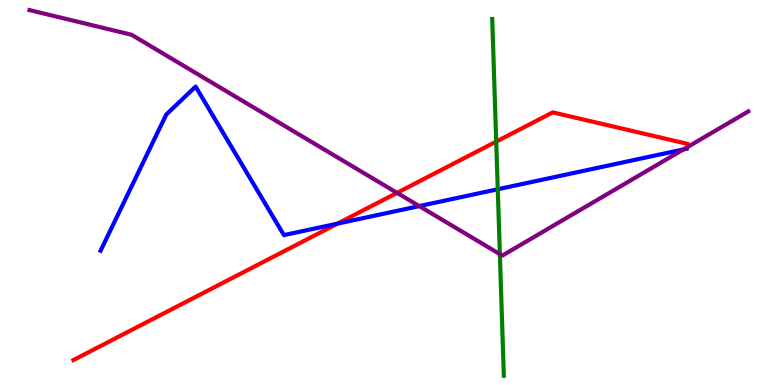[{'lines': ['blue', 'red'], 'intersections': [{'x': 4.35, 'y': 4.19}]}, {'lines': ['green', 'red'], 'intersections': [{'x': 6.4, 'y': 6.32}]}, {'lines': ['purple', 'red'], 'intersections': [{'x': 5.12, 'y': 4.99}]}, {'lines': ['blue', 'green'], 'intersections': [{'x': 6.42, 'y': 5.08}]}, {'lines': ['blue', 'purple'], 'intersections': [{'x': 5.41, 'y': 4.65}, {'x': 8.82, 'y': 6.12}]}, {'lines': ['green', 'purple'], 'intersections': [{'x': 6.45, 'y': 3.4}]}]